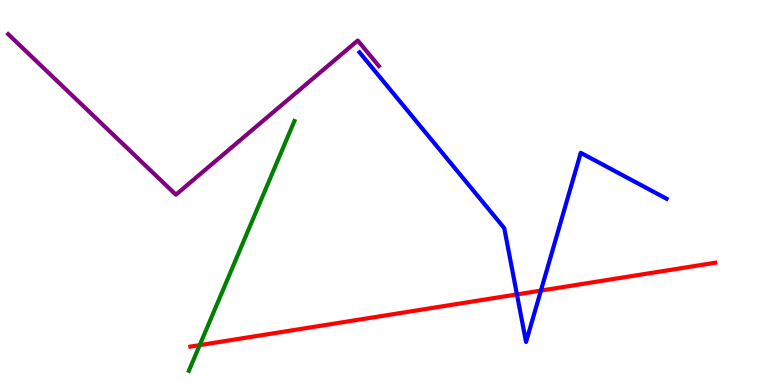[{'lines': ['blue', 'red'], 'intersections': [{'x': 6.67, 'y': 2.35}, {'x': 6.98, 'y': 2.45}]}, {'lines': ['green', 'red'], 'intersections': [{'x': 2.58, 'y': 1.04}]}, {'lines': ['purple', 'red'], 'intersections': []}, {'lines': ['blue', 'green'], 'intersections': []}, {'lines': ['blue', 'purple'], 'intersections': []}, {'lines': ['green', 'purple'], 'intersections': []}]